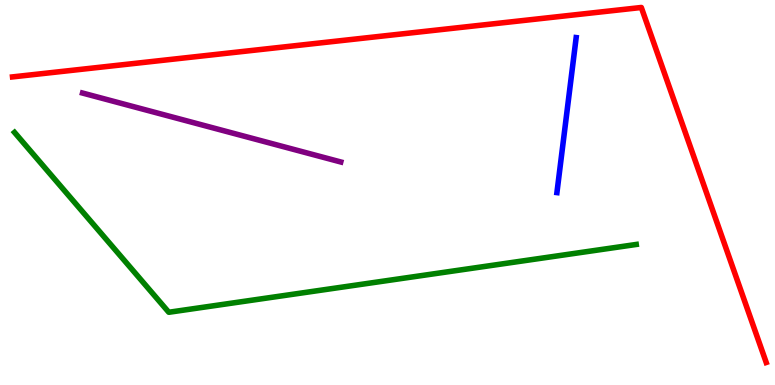[{'lines': ['blue', 'red'], 'intersections': []}, {'lines': ['green', 'red'], 'intersections': []}, {'lines': ['purple', 'red'], 'intersections': []}, {'lines': ['blue', 'green'], 'intersections': []}, {'lines': ['blue', 'purple'], 'intersections': []}, {'lines': ['green', 'purple'], 'intersections': []}]